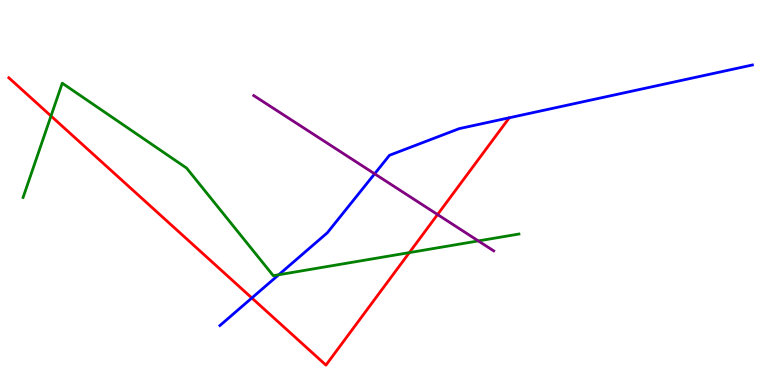[{'lines': ['blue', 'red'], 'intersections': [{'x': 3.25, 'y': 2.26}]}, {'lines': ['green', 'red'], 'intersections': [{'x': 0.658, 'y': 6.99}, {'x': 5.28, 'y': 3.44}]}, {'lines': ['purple', 'red'], 'intersections': [{'x': 5.65, 'y': 4.43}]}, {'lines': ['blue', 'green'], 'intersections': [{'x': 3.6, 'y': 2.86}]}, {'lines': ['blue', 'purple'], 'intersections': [{'x': 4.83, 'y': 5.49}]}, {'lines': ['green', 'purple'], 'intersections': [{'x': 6.17, 'y': 3.74}]}]